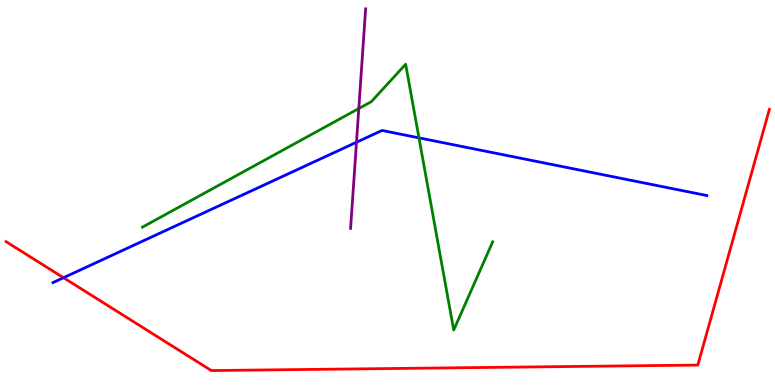[{'lines': ['blue', 'red'], 'intersections': [{'x': 0.819, 'y': 2.79}]}, {'lines': ['green', 'red'], 'intersections': []}, {'lines': ['purple', 'red'], 'intersections': []}, {'lines': ['blue', 'green'], 'intersections': [{'x': 5.41, 'y': 6.42}]}, {'lines': ['blue', 'purple'], 'intersections': [{'x': 4.6, 'y': 6.3}]}, {'lines': ['green', 'purple'], 'intersections': [{'x': 4.63, 'y': 7.18}]}]